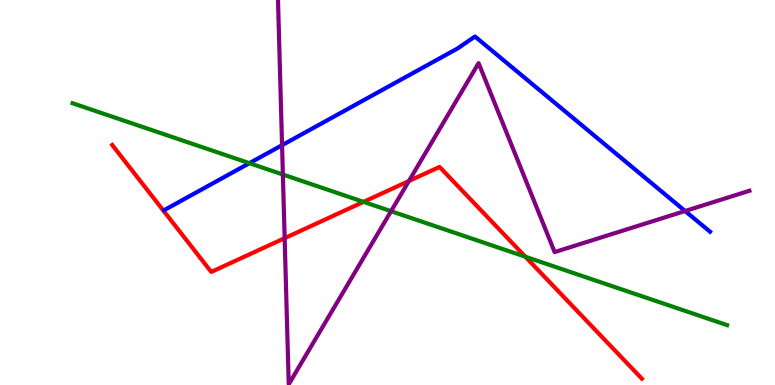[{'lines': ['blue', 'red'], 'intersections': []}, {'lines': ['green', 'red'], 'intersections': [{'x': 4.69, 'y': 4.76}, {'x': 6.78, 'y': 3.33}]}, {'lines': ['purple', 'red'], 'intersections': [{'x': 3.67, 'y': 3.81}, {'x': 5.28, 'y': 5.3}]}, {'lines': ['blue', 'green'], 'intersections': [{'x': 3.22, 'y': 5.76}]}, {'lines': ['blue', 'purple'], 'intersections': [{'x': 3.64, 'y': 6.23}, {'x': 8.84, 'y': 4.52}]}, {'lines': ['green', 'purple'], 'intersections': [{'x': 3.65, 'y': 5.47}, {'x': 5.05, 'y': 4.51}]}]